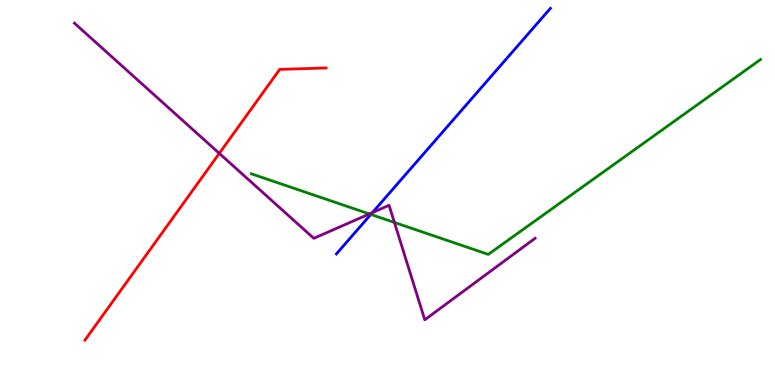[{'lines': ['blue', 'red'], 'intersections': []}, {'lines': ['green', 'red'], 'intersections': []}, {'lines': ['purple', 'red'], 'intersections': [{'x': 2.83, 'y': 6.02}]}, {'lines': ['blue', 'green'], 'intersections': [{'x': 4.78, 'y': 4.43}]}, {'lines': ['blue', 'purple'], 'intersections': [{'x': 4.81, 'y': 4.48}]}, {'lines': ['green', 'purple'], 'intersections': [{'x': 4.77, 'y': 4.44}, {'x': 5.09, 'y': 4.22}]}]